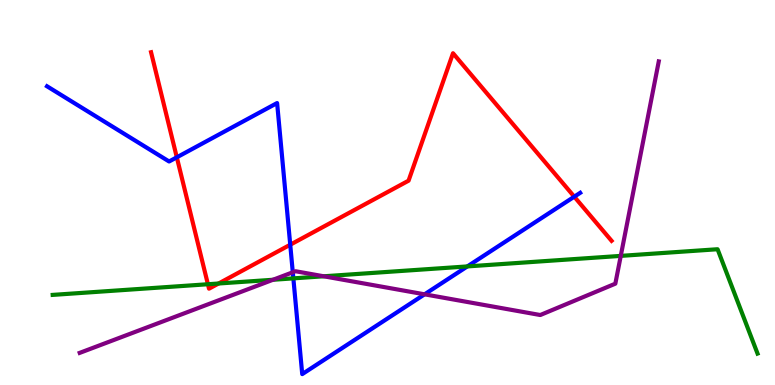[{'lines': ['blue', 'red'], 'intersections': [{'x': 2.28, 'y': 5.91}, {'x': 3.74, 'y': 3.64}, {'x': 7.41, 'y': 4.89}]}, {'lines': ['green', 'red'], 'intersections': [{'x': 2.68, 'y': 2.62}, {'x': 2.82, 'y': 2.64}]}, {'lines': ['purple', 'red'], 'intersections': []}, {'lines': ['blue', 'green'], 'intersections': [{'x': 3.79, 'y': 2.77}, {'x': 6.03, 'y': 3.08}]}, {'lines': ['blue', 'purple'], 'intersections': [{'x': 3.78, 'y': 2.93}, {'x': 5.48, 'y': 2.36}]}, {'lines': ['green', 'purple'], 'intersections': [{'x': 3.52, 'y': 2.73}, {'x': 4.18, 'y': 2.82}, {'x': 8.01, 'y': 3.35}]}]